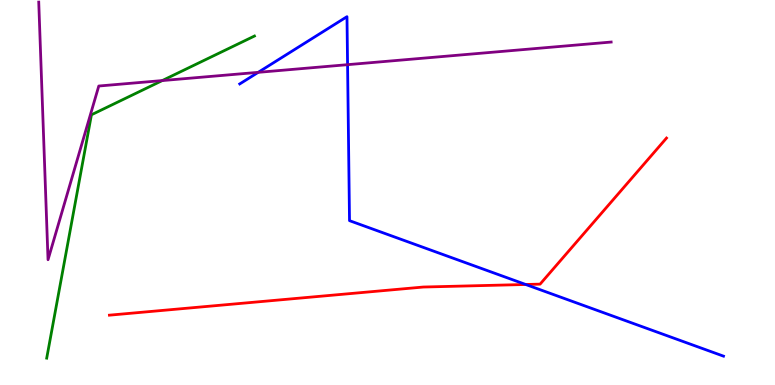[{'lines': ['blue', 'red'], 'intersections': [{'x': 6.78, 'y': 2.61}]}, {'lines': ['green', 'red'], 'intersections': []}, {'lines': ['purple', 'red'], 'intersections': []}, {'lines': ['blue', 'green'], 'intersections': []}, {'lines': ['blue', 'purple'], 'intersections': [{'x': 3.33, 'y': 8.12}, {'x': 4.48, 'y': 8.32}]}, {'lines': ['green', 'purple'], 'intersections': [{'x': 2.09, 'y': 7.91}]}]